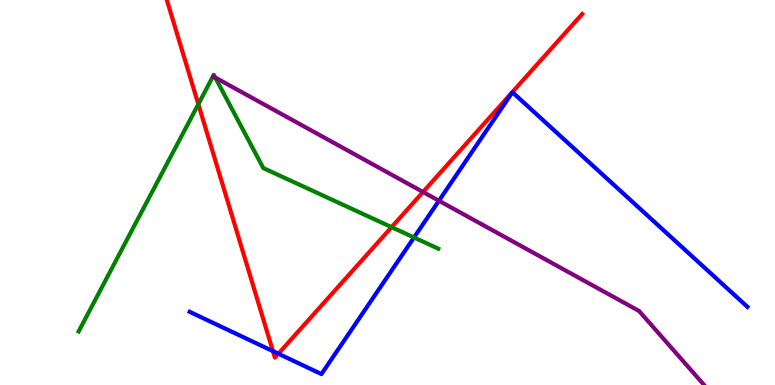[{'lines': ['blue', 'red'], 'intersections': [{'x': 3.52, 'y': 0.879}, {'x': 3.59, 'y': 0.812}]}, {'lines': ['green', 'red'], 'intersections': [{'x': 2.56, 'y': 7.29}, {'x': 5.05, 'y': 4.1}]}, {'lines': ['purple', 'red'], 'intersections': [{'x': 5.46, 'y': 5.01}]}, {'lines': ['blue', 'green'], 'intersections': [{'x': 5.34, 'y': 3.83}]}, {'lines': ['blue', 'purple'], 'intersections': [{'x': 5.66, 'y': 4.79}]}, {'lines': ['green', 'purple'], 'intersections': [{'x': 2.78, 'y': 7.99}]}]